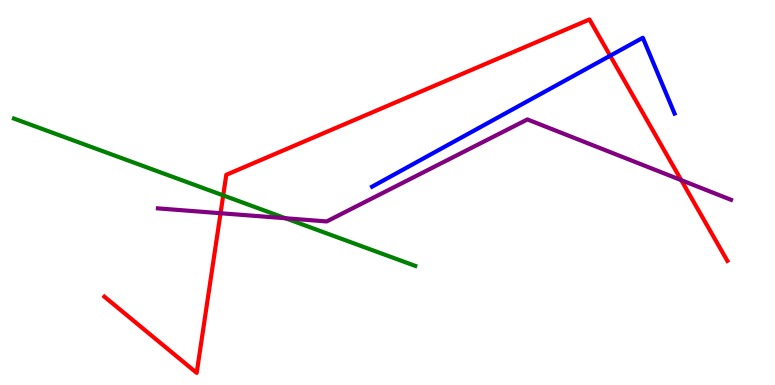[{'lines': ['blue', 'red'], 'intersections': [{'x': 7.87, 'y': 8.55}]}, {'lines': ['green', 'red'], 'intersections': [{'x': 2.88, 'y': 4.92}]}, {'lines': ['purple', 'red'], 'intersections': [{'x': 2.85, 'y': 4.46}, {'x': 8.79, 'y': 5.32}]}, {'lines': ['blue', 'green'], 'intersections': []}, {'lines': ['blue', 'purple'], 'intersections': []}, {'lines': ['green', 'purple'], 'intersections': [{'x': 3.68, 'y': 4.33}]}]